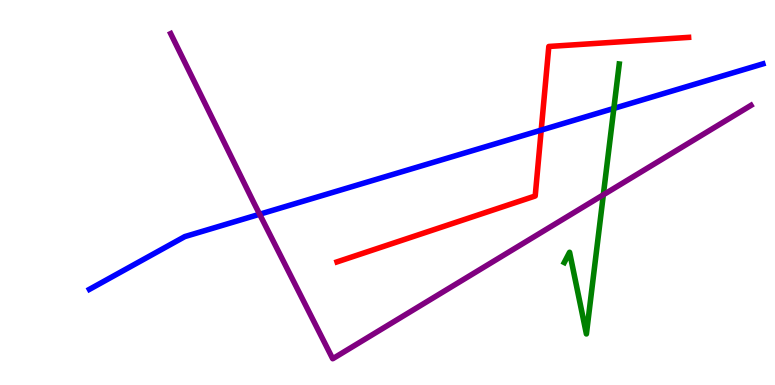[{'lines': ['blue', 'red'], 'intersections': [{'x': 6.98, 'y': 6.62}]}, {'lines': ['green', 'red'], 'intersections': []}, {'lines': ['purple', 'red'], 'intersections': []}, {'lines': ['blue', 'green'], 'intersections': [{'x': 7.92, 'y': 7.18}]}, {'lines': ['blue', 'purple'], 'intersections': [{'x': 3.35, 'y': 4.44}]}, {'lines': ['green', 'purple'], 'intersections': [{'x': 7.78, 'y': 4.94}]}]